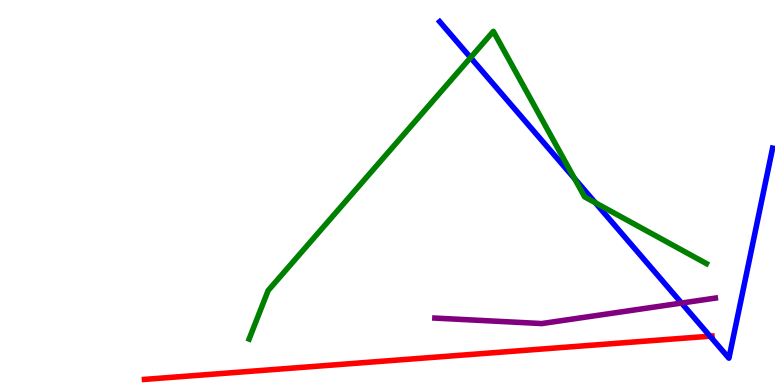[{'lines': ['blue', 'red'], 'intersections': [{'x': 9.16, 'y': 1.27}]}, {'lines': ['green', 'red'], 'intersections': []}, {'lines': ['purple', 'red'], 'intersections': []}, {'lines': ['blue', 'green'], 'intersections': [{'x': 6.07, 'y': 8.5}, {'x': 7.41, 'y': 5.36}, {'x': 7.68, 'y': 4.73}]}, {'lines': ['blue', 'purple'], 'intersections': [{'x': 8.79, 'y': 2.13}]}, {'lines': ['green', 'purple'], 'intersections': []}]